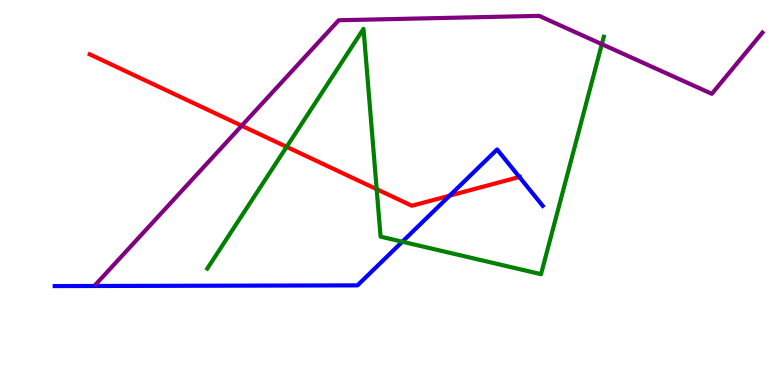[{'lines': ['blue', 'red'], 'intersections': [{'x': 5.8, 'y': 4.92}, {'x': 6.7, 'y': 5.4}]}, {'lines': ['green', 'red'], 'intersections': [{'x': 3.7, 'y': 6.19}, {'x': 4.86, 'y': 5.09}]}, {'lines': ['purple', 'red'], 'intersections': [{'x': 3.12, 'y': 6.73}]}, {'lines': ['blue', 'green'], 'intersections': [{'x': 5.19, 'y': 3.72}]}, {'lines': ['blue', 'purple'], 'intersections': []}, {'lines': ['green', 'purple'], 'intersections': [{'x': 7.77, 'y': 8.85}]}]